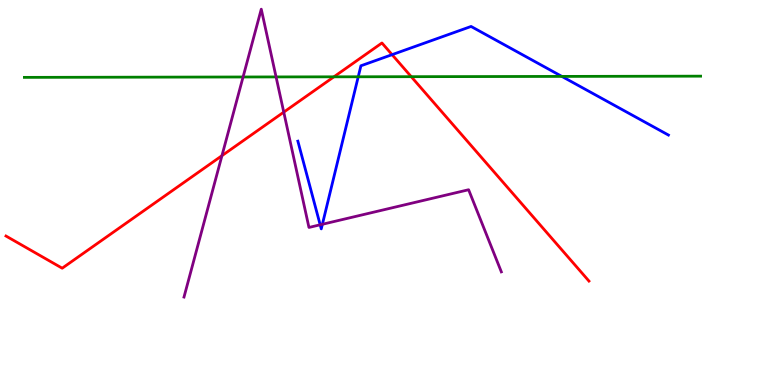[{'lines': ['blue', 'red'], 'intersections': [{'x': 5.06, 'y': 8.58}]}, {'lines': ['green', 'red'], 'intersections': [{'x': 4.31, 'y': 8.0}, {'x': 5.31, 'y': 8.01}]}, {'lines': ['purple', 'red'], 'intersections': [{'x': 2.86, 'y': 5.96}, {'x': 3.66, 'y': 7.09}]}, {'lines': ['blue', 'green'], 'intersections': [{'x': 4.62, 'y': 8.01}, {'x': 7.25, 'y': 8.02}]}, {'lines': ['blue', 'purple'], 'intersections': [{'x': 4.13, 'y': 4.16}, {'x': 4.16, 'y': 4.17}]}, {'lines': ['green', 'purple'], 'intersections': [{'x': 3.14, 'y': 8.0}, {'x': 3.56, 'y': 8.0}]}]